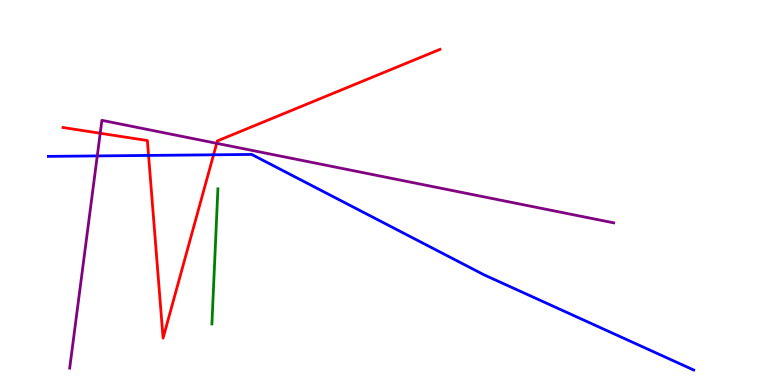[{'lines': ['blue', 'red'], 'intersections': [{'x': 1.92, 'y': 5.96}, {'x': 2.76, 'y': 5.98}]}, {'lines': ['green', 'red'], 'intersections': []}, {'lines': ['purple', 'red'], 'intersections': [{'x': 1.29, 'y': 6.54}, {'x': 2.8, 'y': 6.28}]}, {'lines': ['blue', 'green'], 'intersections': []}, {'lines': ['blue', 'purple'], 'intersections': [{'x': 1.26, 'y': 5.95}]}, {'lines': ['green', 'purple'], 'intersections': []}]